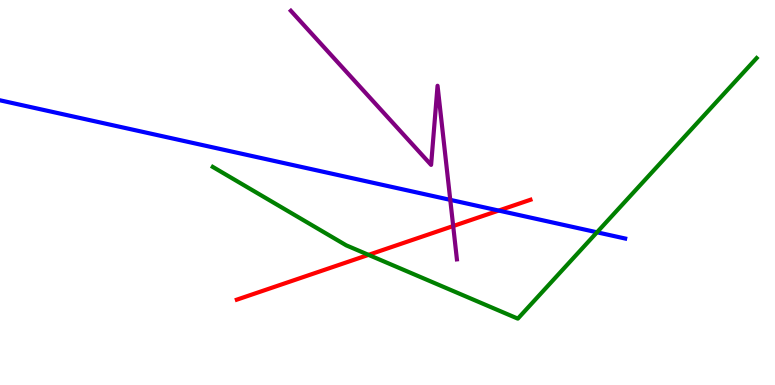[{'lines': ['blue', 'red'], 'intersections': [{'x': 6.43, 'y': 4.53}]}, {'lines': ['green', 'red'], 'intersections': [{'x': 4.76, 'y': 3.38}]}, {'lines': ['purple', 'red'], 'intersections': [{'x': 5.85, 'y': 4.13}]}, {'lines': ['blue', 'green'], 'intersections': [{'x': 7.7, 'y': 3.97}]}, {'lines': ['blue', 'purple'], 'intersections': [{'x': 5.81, 'y': 4.81}]}, {'lines': ['green', 'purple'], 'intersections': []}]